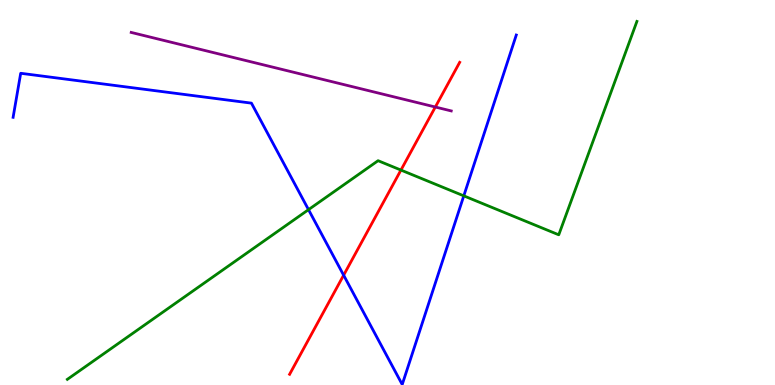[{'lines': ['blue', 'red'], 'intersections': [{'x': 4.43, 'y': 2.85}]}, {'lines': ['green', 'red'], 'intersections': [{'x': 5.17, 'y': 5.58}]}, {'lines': ['purple', 'red'], 'intersections': [{'x': 5.62, 'y': 7.22}]}, {'lines': ['blue', 'green'], 'intersections': [{'x': 3.98, 'y': 4.55}, {'x': 5.98, 'y': 4.91}]}, {'lines': ['blue', 'purple'], 'intersections': []}, {'lines': ['green', 'purple'], 'intersections': []}]